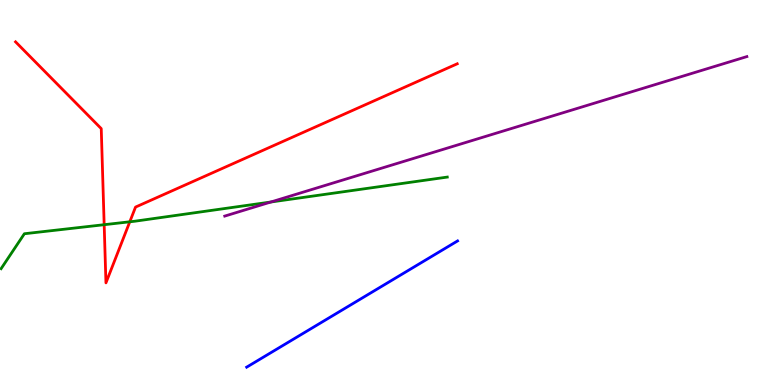[{'lines': ['blue', 'red'], 'intersections': []}, {'lines': ['green', 'red'], 'intersections': [{'x': 1.34, 'y': 4.16}, {'x': 1.67, 'y': 4.24}]}, {'lines': ['purple', 'red'], 'intersections': []}, {'lines': ['blue', 'green'], 'intersections': []}, {'lines': ['blue', 'purple'], 'intersections': []}, {'lines': ['green', 'purple'], 'intersections': [{'x': 3.5, 'y': 4.75}]}]